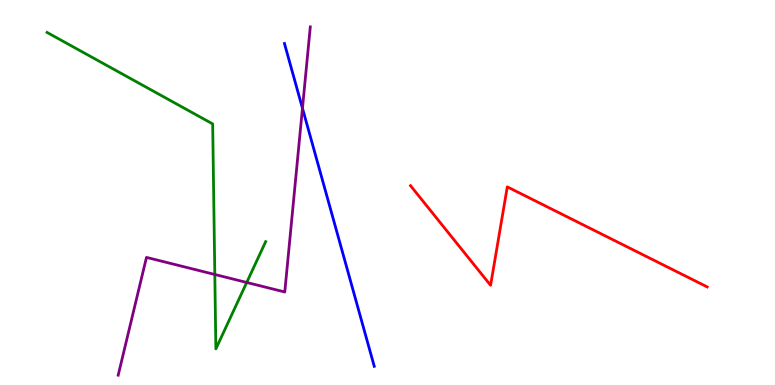[{'lines': ['blue', 'red'], 'intersections': []}, {'lines': ['green', 'red'], 'intersections': []}, {'lines': ['purple', 'red'], 'intersections': []}, {'lines': ['blue', 'green'], 'intersections': []}, {'lines': ['blue', 'purple'], 'intersections': [{'x': 3.9, 'y': 7.19}]}, {'lines': ['green', 'purple'], 'intersections': [{'x': 2.77, 'y': 2.87}, {'x': 3.18, 'y': 2.66}]}]